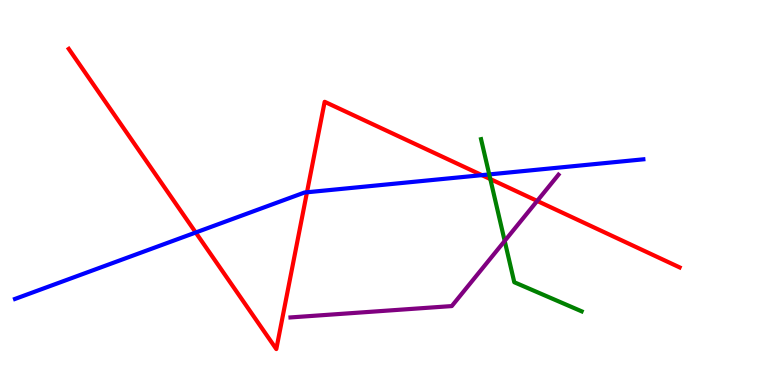[{'lines': ['blue', 'red'], 'intersections': [{'x': 2.53, 'y': 3.96}, {'x': 3.96, 'y': 5.01}, {'x': 6.22, 'y': 5.45}]}, {'lines': ['green', 'red'], 'intersections': [{'x': 6.33, 'y': 5.35}]}, {'lines': ['purple', 'red'], 'intersections': [{'x': 6.93, 'y': 4.78}]}, {'lines': ['blue', 'green'], 'intersections': [{'x': 6.31, 'y': 5.47}]}, {'lines': ['blue', 'purple'], 'intersections': []}, {'lines': ['green', 'purple'], 'intersections': [{'x': 6.51, 'y': 3.74}]}]